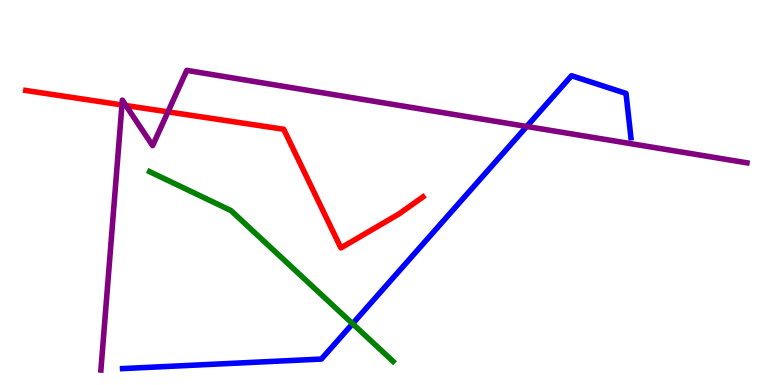[{'lines': ['blue', 'red'], 'intersections': []}, {'lines': ['green', 'red'], 'intersections': []}, {'lines': ['purple', 'red'], 'intersections': [{'x': 1.57, 'y': 7.27}, {'x': 1.62, 'y': 7.26}, {'x': 2.17, 'y': 7.09}]}, {'lines': ['blue', 'green'], 'intersections': [{'x': 4.55, 'y': 1.59}]}, {'lines': ['blue', 'purple'], 'intersections': [{'x': 6.8, 'y': 6.71}]}, {'lines': ['green', 'purple'], 'intersections': []}]